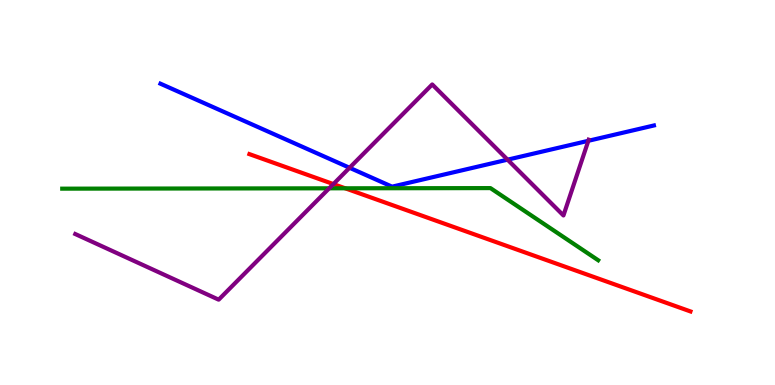[{'lines': ['blue', 'red'], 'intersections': []}, {'lines': ['green', 'red'], 'intersections': [{'x': 4.45, 'y': 5.11}]}, {'lines': ['purple', 'red'], 'intersections': [{'x': 4.3, 'y': 5.22}]}, {'lines': ['blue', 'green'], 'intersections': []}, {'lines': ['blue', 'purple'], 'intersections': [{'x': 4.51, 'y': 5.64}, {'x': 6.55, 'y': 5.85}, {'x': 7.59, 'y': 6.34}]}, {'lines': ['green', 'purple'], 'intersections': [{'x': 4.25, 'y': 5.11}]}]